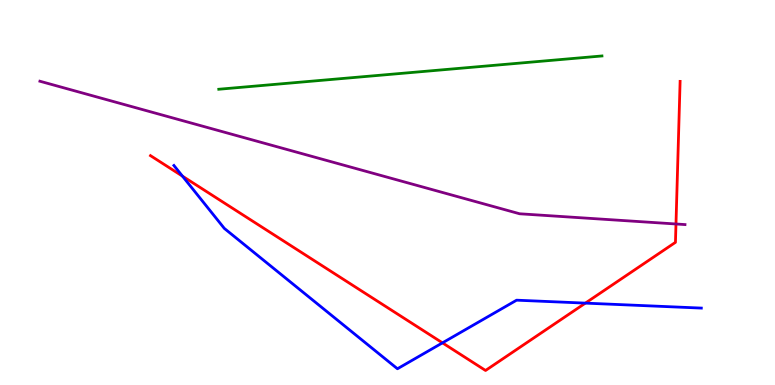[{'lines': ['blue', 'red'], 'intersections': [{'x': 2.35, 'y': 5.42}, {'x': 5.71, 'y': 1.09}, {'x': 7.55, 'y': 2.13}]}, {'lines': ['green', 'red'], 'intersections': []}, {'lines': ['purple', 'red'], 'intersections': [{'x': 8.72, 'y': 4.18}]}, {'lines': ['blue', 'green'], 'intersections': []}, {'lines': ['blue', 'purple'], 'intersections': []}, {'lines': ['green', 'purple'], 'intersections': []}]